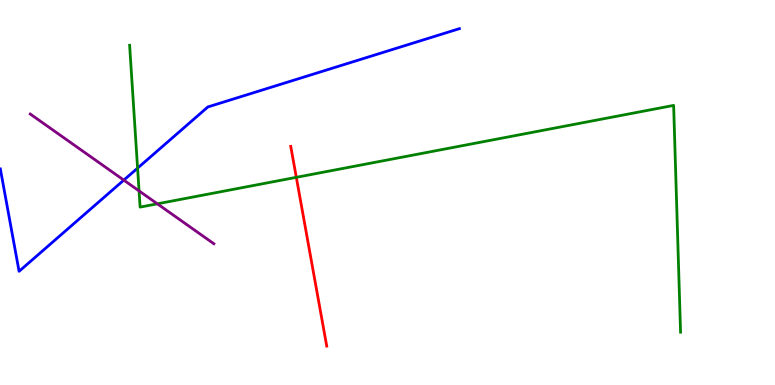[{'lines': ['blue', 'red'], 'intersections': []}, {'lines': ['green', 'red'], 'intersections': [{'x': 3.82, 'y': 5.39}]}, {'lines': ['purple', 'red'], 'intersections': []}, {'lines': ['blue', 'green'], 'intersections': [{'x': 1.78, 'y': 5.63}]}, {'lines': ['blue', 'purple'], 'intersections': [{'x': 1.6, 'y': 5.32}]}, {'lines': ['green', 'purple'], 'intersections': [{'x': 1.79, 'y': 5.04}, {'x': 2.03, 'y': 4.71}]}]